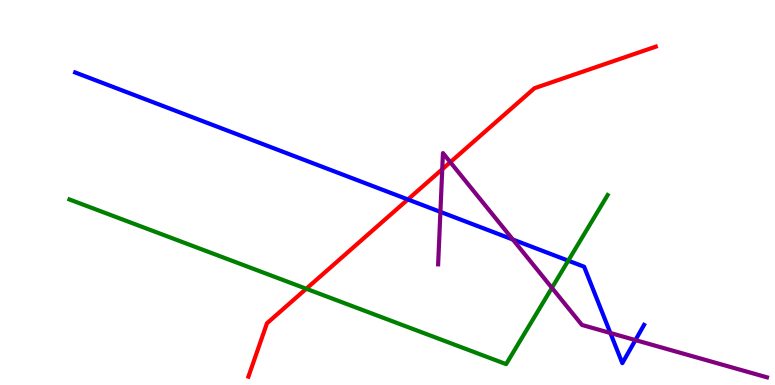[{'lines': ['blue', 'red'], 'intersections': [{'x': 5.26, 'y': 4.82}]}, {'lines': ['green', 'red'], 'intersections': [{'x': 3.95, 'y': 2.5}]}, {'lines': ['purple', 'red'], 'intersections': [{'x': 5.71, 'y': 5.6}, {'x': 5.81, 'y': 5.79}]}, {'lines': ['blue', 'green'], 'intersections': [{'x': 7.33, 'y': 3.23}]}, {'lines': ['blue', 'purple'], 'intersections': [{'x': 5.68, 'y': 4.5}, {'x': 6.62, 'y': 3.78}, {'x': 7.88, 'y': 1.35}, {'x': 8.2, 'y': 1.17}]}, {'lines': ['green', 'purple'], 'intersections': [{'x': 7.12, 'y': 2.52}]}]